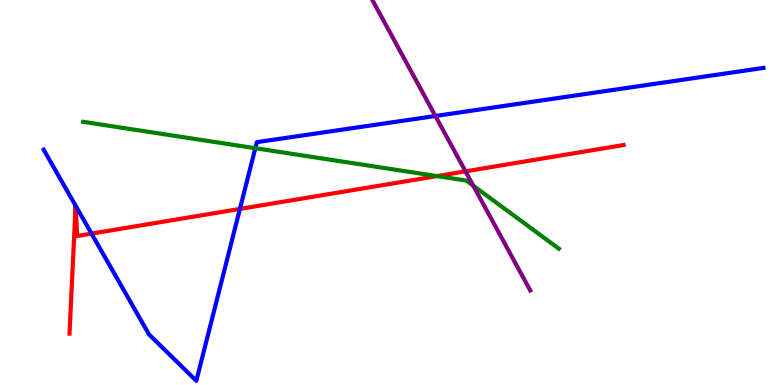[{'lines': ['blue', 'red'], 'intersections': [{'x': 1.18, 'y': 3.93}, {'x': 3.1, 'y': 4.57}]}, {'lines': ['green', 'red'], 'intersections': [{'x': 5.64, 'y': 5.43}]}, {'lines': ['purple', 'red'], 'intersections': [{'x': 6.01, 'y': 5.55}]}, {'lines': ['blue', 'green'], 'intersections': [{'x': 3.29, 'y': 6.15}]}, {'lines': ['blue', 'purple'], 'intersections': [{'x': 5.62, 'y': 6.99}]}, {'lines': ['green', 'purple'], 'intersections': [{'x': 6.11, 'y': 5.18}]}]